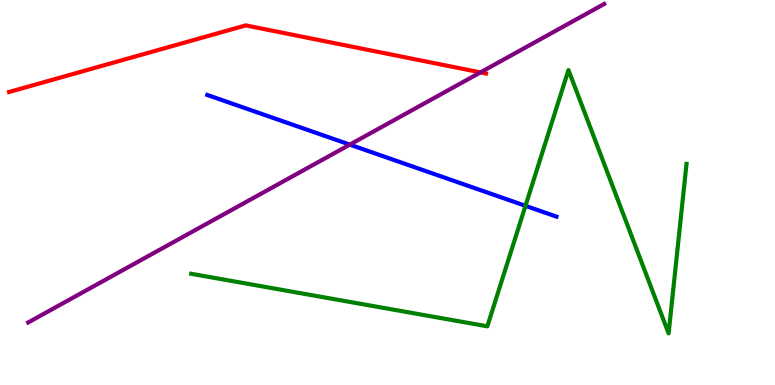[{'lines': ['blue', 'red'], 'intersections': []}, {'lines': ['green', 'red'], 'intersections': []}, {'lines': ['purple', 'red'], 'intersections': [{'x': 6.2, 'y': 8.12}]}, {'lines': ['blue', 'green'], 'intersections': [{'x': 6.78, 'y': 4.65}]}, {'lines': ['blue', 'purple'], 'intersections': [{'x': 4.51, 'y': 6.24}]}, {'lines': ['green', 'purple'], 'intersections': []}]